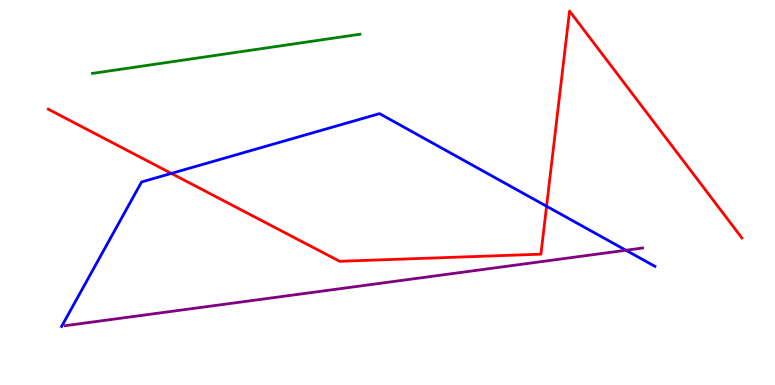[{'lines': ['blue', 'red'], 'intersections': [{'x': 2.21, 'y': 5.5}, {'x': 7.05, 'y': 4.64}]}, {'lines': ['green', 'red'], 'intersections': []}, {'lines': ['purple', 'red'], 'intersections': []}, {'lines': ['blue', 'green'], 'intersections': []}, {'lines': ['blue', 'purple'], 'intersections': [{'x': 8.08, 'y': 3.5}]}, {'lines': ['green', 'purple'], 'intersections': []}]